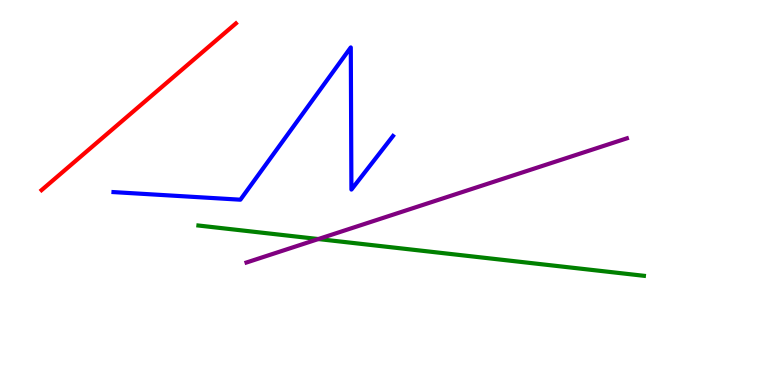[{'lines': ['blue', 'red'], 'intersections': []}, {'lines': ['green', 'red'], 'intersections': []}, {'lines': ['purple', 'red'], 'intersections': []}, {'lines': ['blue', 'green'], 'intersections': []}, {'lines': ['blue', 'purple'], 'intersections': []}, {'lines': ['green', 'purple'], 'intersections': [{'x': 4.11, 'y': 3.79}]}]